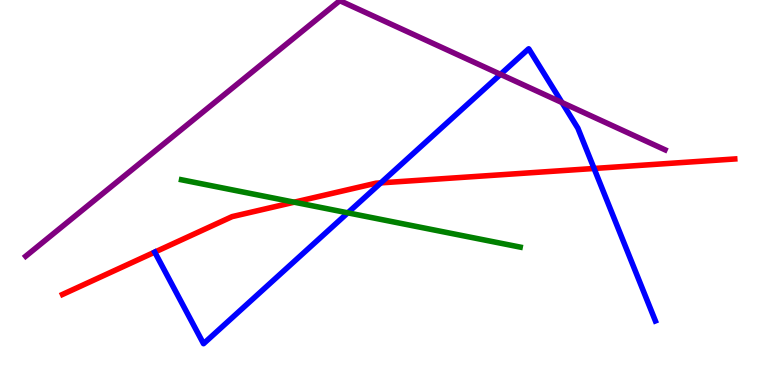[{'lines': ['blue', 'red'], 'intersections': [{'x': 4.91, 'y': 5.25}, {'x': 7.67, 'y': 5.62}]}, {'lines': ['green', 'red'], 'intersections': [{'x': 3.8, 'y': 4.75}]}, {'lines': ['purple', 'red'], 'intersections': []}, {'lines': ['blue', 'green'], 'intersections': [{'x': 4.49, 'y': 4.47}]}, {'lines': ['blue', 'purple'], 'intersections': [{'x': 6.46, 'y': 8.07}, {'x': 7.25, 'y': 7.34}]}, {'lines': ['green', 'purple'], 'intersections': []}]